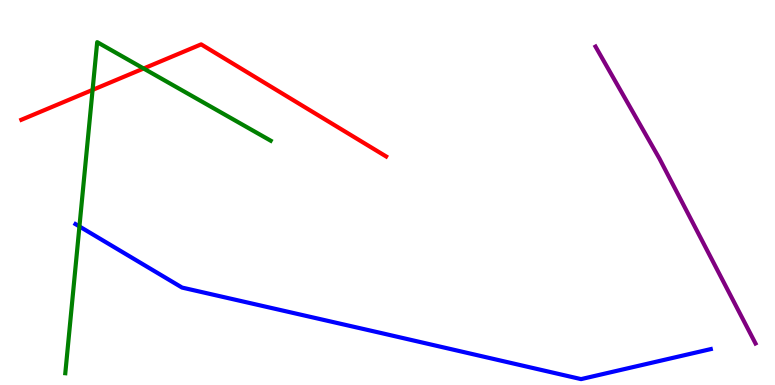[{'lines': ['blue', 'red'], 'intersections': []}, {'lines': ['green', 'red'], 'intersections': [{'x': 1.19, 'y': 7.66}, {'x': 1.85, 'y': 8.22}]}, {'lines': ['purple', 'red'], 'intersections': []}, {'lines': ['blue', 'green'], 'intersections': [{'x': 1.02, 'y': 4.12}]}, {'lines': ['blue', 'purple'], 'intersections': []}, {'lines': ['green', 'purple'], 'intersections': []}]